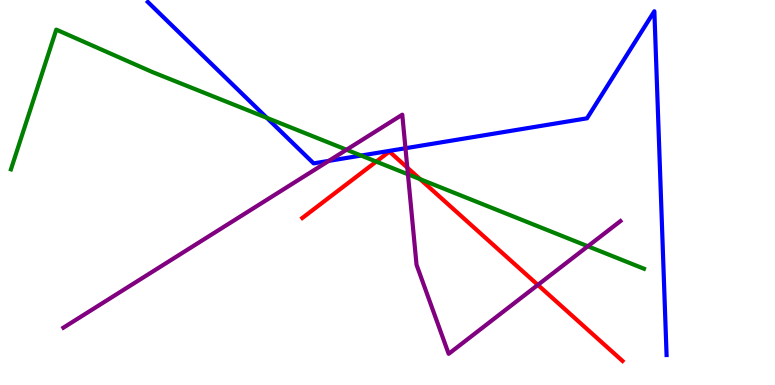[{'lines': ['blue', 'red'], 'intersections': []}, {'lines': ['green', 'red'], 'intersections': [{'x': 4.85, 'y': 5.8}, {'x': 5.42, 'y': 5.35}]}, {'lines': ['purple', 'red'], 'intersections': [{'x': 5.26, 'y': 5.65}, {'x': 6.94, 'y': 2.6}]}, {'lines': ['blue', 'green'], 'intersections': [{'x': 3.44, 'y': 6.94}, {'x': 4.66, 'y': 5.96}]}, {'lines': ['blue', 'purple'], 'intersections': [{'x': 4.24, 'y': 5.82}, {'x': 5.23, 'y': 6.15}]}, {'lines': ['green', 'purple'], 'intersections': [{'x': 4.47, 'y': 6.11}, {'x': 5.26, 'y': 5.47}, {'x': 7.59, 'y': 3.6}]}]